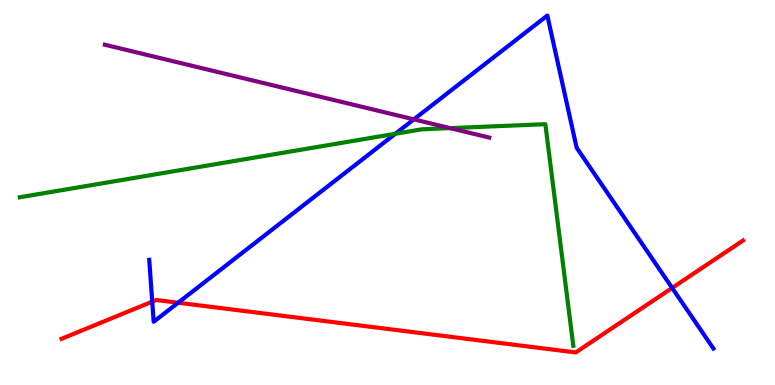[{'lines': ['blue', 'red'], 'intersections': [{'x': 1.96, 'y': 2.16}, {'x': 2.3, 'y': 2.14}, {'x': 8.67, 'y': 2.52}]}, {'lines': ['green', 'red'], 'intersections': []}, {'lines': ['purple', 'red'], 'intersections': []}, {'lines': ['blue', 'green'], 'intersections': [{'x': 5.1, 'y': 6.52}]}, {'lines': ['blue', 'purple'], 'intersections': [{'x': 5.34, 'y': 6.9}]}, {'lines': ['green', 'purple'], 'intersections': [{'x': 5.81, 'y': 6.67}]}]